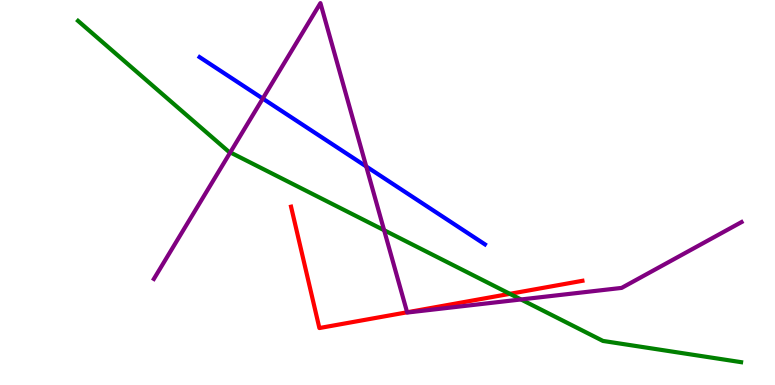[{'lines': ['blue', 'red'], 'intersections': []}, {'lines': ['green', 'red'], 'intersections': [{'x': 6.58, 'y': 2.37}]}, {'lines': ['purple', 'red'], 'intersections': [{'x': 5.25, 'y': 1.89}]}, {'lines': ['blue', 'green'], 'intersections': []}, {'lines': ['blue', 'purple'], 'intersections': [{'x': 3.39, 'y': 7.44}, {'x': 4.73, 'y': 5.68}]}, {'lines': ['green', 'purple'], 'intersections': [{'x': 2.97, 'y': 6.04}, {'x': 4.96, 'y': 4.02}, {'x': 6.72, 'y': 2.22}]}]